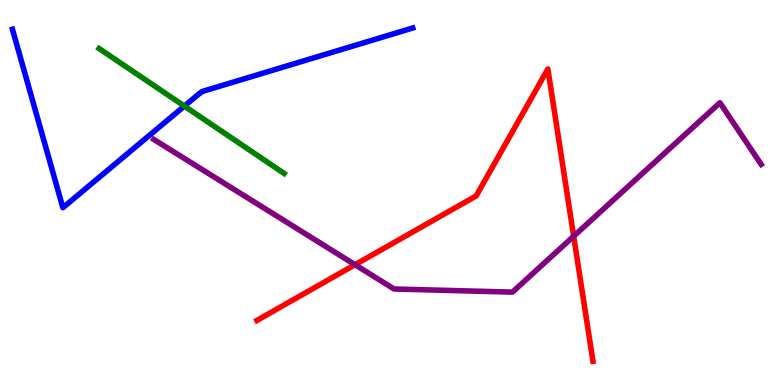[{'lines': ['blue', 'red'], 'intersections': []}, {'lines': ['green', 'red'], 'intersections': []}, {'lines': ['purple', 'red'], 'intersections': [{'x': 4.58, 'y': 3.12}, {'x': 7.4, 'y': 3.86}]}, {'lines': ['blue', 'green'], 'intersections': [{'x': 2.38, 'y': 7.24}]}, {'lines': ['blue', 'purple'], 'intersections': []}, {'lines': ['green', 'purple'], 'intersections': []}]